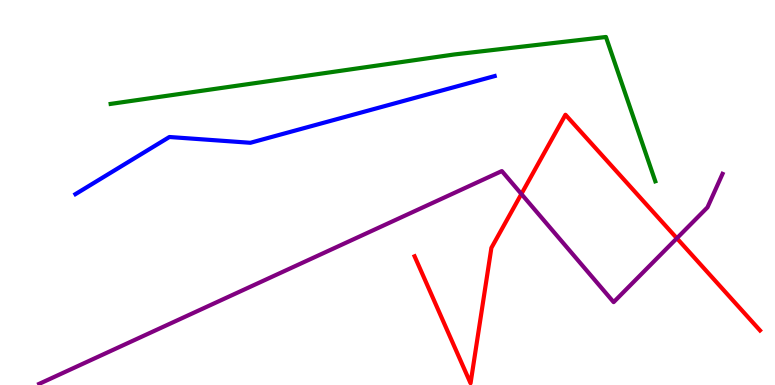[{'lines': ['blue', 'red'], 'intersections': []}, {'lines': ['green', 'red'], 'intersections': []}, {'lines': ['purple', 'red'], 'intersections': [{'x': 6.73, 'y': 4.96}, {'x': 8.73, 'y': 3.81}]}, {'lines': ['blue', 'green'], 'intersections': []}, {'lines': ['blue', 'purple'], 'intersections': []}, {'lines': ['green', 'purple'], 'intersections': []}]